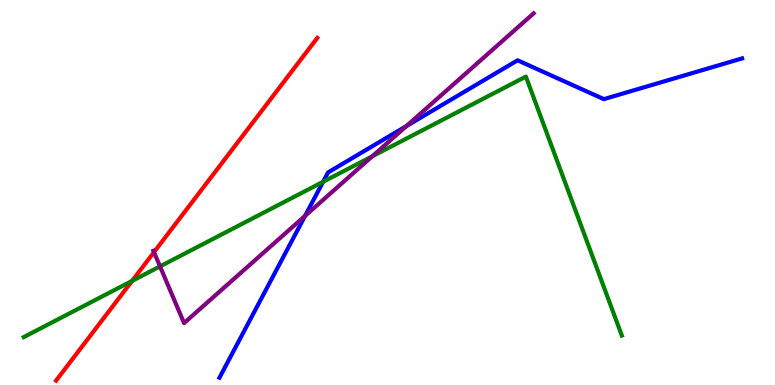[{'lines': ['blue', 'red'], 'intersections': []}, {'lines': ['green', 'red'], 'intersections': [{'x': 1.7, 'y': 2.7}]}, {'lines': ['purple', 'red'], 'intersections': [{'x': 1.99, 'y': 3.45}]}, {'lines': ['blue', 'green'], 'intersections': [{'x': 4.17, 'y': 5.28}]}, {'lines': ['blue', 'purple'], 'intersections': [{'x': 3.94, 'y': 4.39}, {'x': 5.24, 'y': 6.73}]}, {'lines': ['green', 'purple'], 'intersections': [{'x': 2.06, 'y': 3.08}, {'x': 4.8, 'y': 5.94}]}]